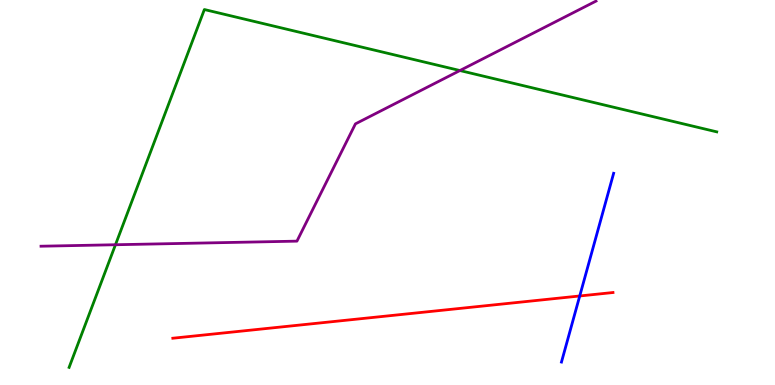[{'lines': ['blue', 'red'], 'intersections': [{'x': 7.48, 'y': 2.31}]}, {'lines': ['green', 'red'], 'intersections': []}, {'lines': ['purple', 'red'], 'intersections': []}, {'lines': ['blue', 'green'], 'intersections': []}, {'lines': ['blue', 'purple'], 'intersections': []}, {'lines': ['green', 'purple'], 'intersections': [{'x': 1.49, 'y': 3.64}, {'x': 5.93, 'y': 8.17}]}]